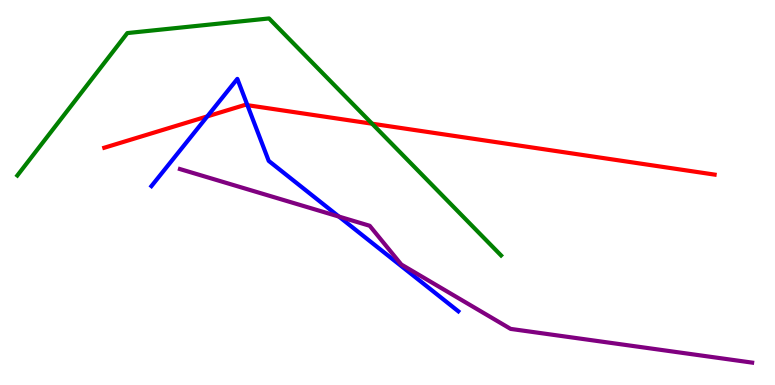[{'lines': ['blue', 'red'], 'intersections': [{'x': 2.67, 'y': 6.98}, {'x': 3.19, 'y': 7.27}]}, {'lines': ['green', 'red'], 'intersections': [{'x': 4.8, 'y': 6.79}]}, {'lines': ['purple', 'red'], 'intersections': []}, {'lines': ['blue', 'green'], 'intersections': []}, {'lines': ['blue', 'purple'], 'intersections': [{'x': 4.37, 'y': 4.37}]}, {'lines': ['green', 'purple'], 'intersections': []}]